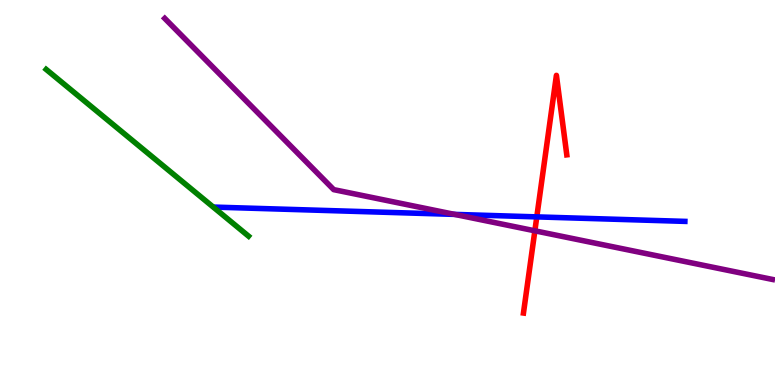[{'lines': ['blue', 'red'], 'intersections': [{'x': 6.93, 'y': 4.37}]}, {'lines': ['green', 'red'], 'intersections': []}, {'lines': ['purple', 'red'], 'intersections': [{'x': 6.9, 'y': 4.0}]}, {'lines': ['blue', 'green'], 'intersections': []}, {'lines': ['blue', 'purple'], 'intersections': [{'x': 5.87, 'y': 4.43}]}, {'lines': ['green', 'purple'], 'intersections': []}]